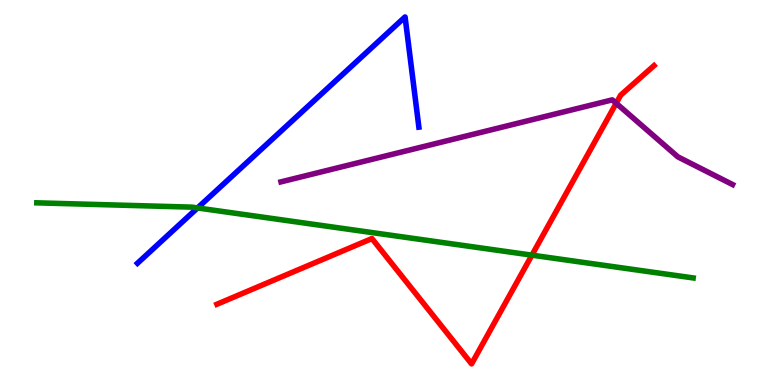[{'lines': ['blue', 'red'], 'intersections': []}, {'lines': ['green', 'red'], 'intersections': [{'x': 6.86, 'y': 3.37}]}, {'lines': ['purple', 'red'], 'intersections': [{'x': 7.95, 'y': 7.32}]}, {'lines': ['blue', 'green'], 'intersections': [{'x': 2.55, 'y': 4.6}]}, {'lines': ['blue', 'purple'], 'intersections': []}, {'lines': ['green', 'purple'], 'intersections': []}]